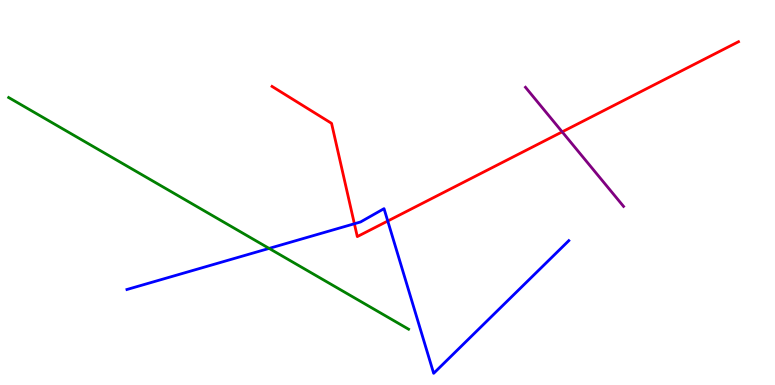[{'lines': ['blue', 'red'], 'intersections': [{'x': 4.57, 'y': 4.19}, {'x': 5.0, 'y': 4.26}]}, {'lines': ['green', 'red'], 'intersections': []}, {'lines': ['purple', 'red'], 'intersections': [{'x': 7.25, 'y': 6.58}]}, {'lines': ['blue', 'green'], 'intersections': [{'x': 3.47, 'y': 3.55}]}, {'lines': ['blue', 'purple'], 'intersections': []}, {'lines': ['green', 'purple'], 'intersections': []}]